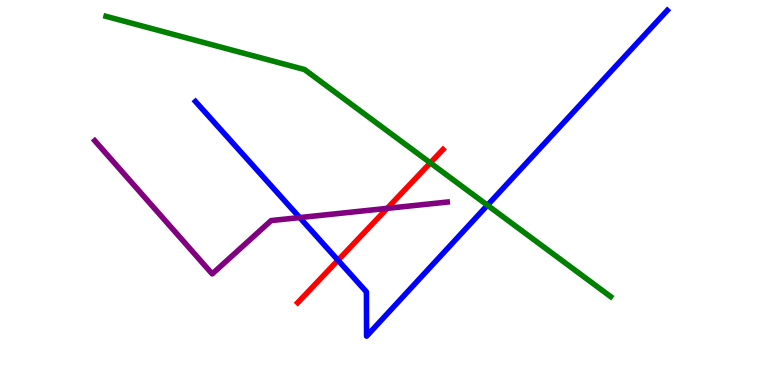[{'lines': ['blue', 'red'], 'intersections': [{'x': 4.36, 'y': 3.24}]}, {'lines': ['green', 'red'], 'intersections': [{'x': 5.55, 'y': 5.77}]}, {'lines': ['purple', 'red'], 'intersections': [{'x': 5.0, 'y': 4.59}]}, {'lines': ['blue', 'green'], 'intersections': [{'x': 6.29, 'y': 4.67}]}, {'lines': ['blue', 'purple'], 'intersections': [{'x': 3.87, 'y': 4.35}]}, {'lines': ['green', 'purple'], 'intersections': []}]